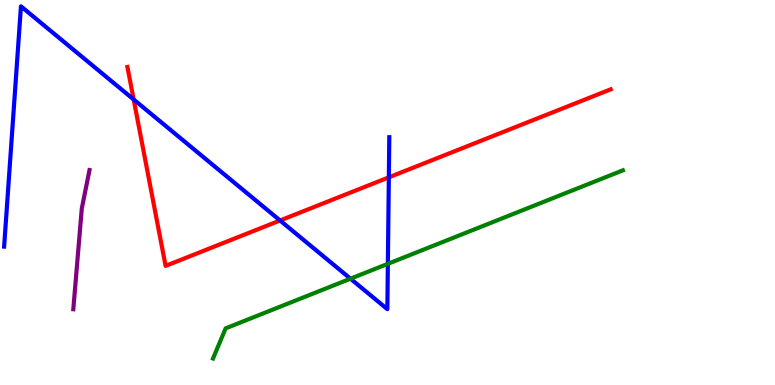[{'lines': ['blue', 'red'], 'intersections': [{'x': 1.72, 'y': 7.42}, {'x': 3.61, 'y': 4.27}, {'x': 5.02, 'y': 5.39}]}, {'lines': ['green', 'red'], 'intersections': []}, {'lines': ['purple', 'red'], 'intersections': []}, {'lines': ['blue', 'green'], 'intersections': [{'x': 4.52, 'y': 2.76}, {'x': 5.0, 'y': 3.15}]}, {'lines': ['blue', 'purple'], 'intersections': []}, {'lines': ['green', 'purple'], 'intersections': []}]